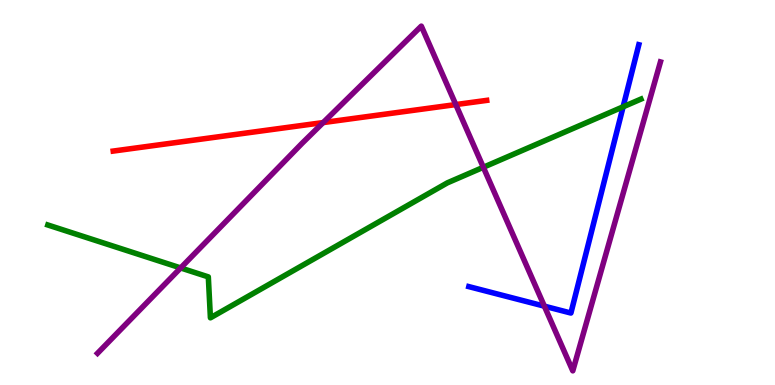[{'lines': ['blue', 'red'], 'intersections': []}, {'lines': ['green', 'red'], 'intersections': []}, {'lines': ['purple', 'red'], 'intersections': [{'x': 4.17, 'y': 6.82}, {'x': 5.88, 'y': 7.28}]}, {'lines': ['blue', 'green'], 'intersections': [{'x': 8.04, 'y': 7.23}]}, {'lines': ['blue', 'purple'], 'intersections': [{'x': 7.02, 'y': 2.05}]}, {'lines': ['green', 'purple'], 'intersections': [{'x': 2.33, 'y': 3.04}, {'x': 6.24, 'y': 5.66}]}]